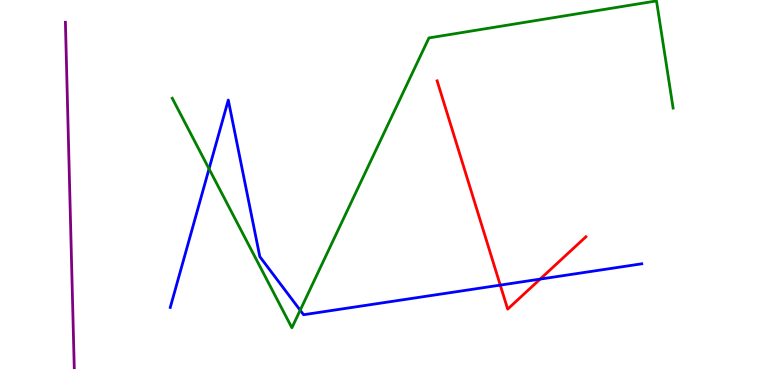[{'lines': ['blue', 'red'], 'intersections': [{'x': 6.45, 'y': 2.59}, {'x': 6.97, 'y': 2.75}]}, {'lines': ['green', 'red'], 'intersections': []}, {'lines': ['purple', 'red'], 'intersections': []}, {'lines': ['blue', 'green'], 'intersections': [{'x': 2.7, 'y': 5.62}, {'x': 3.87, 'y': 1.94}]}, {'lines': ['blue', 'purple'], 'intersections': []}, {'lines': ['green', 'purple'], 'intersections': []}]